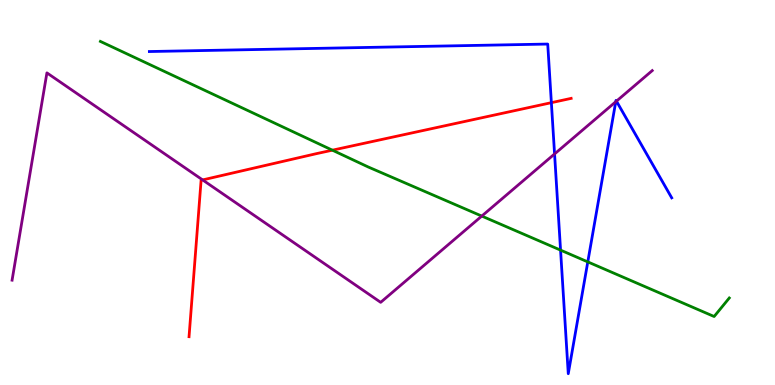[{'lines': ['blue', 'red'], 'intersections': [{'x': 7.11, 'y': 7.33}]}, {'lines': ['green', 'red'], 'intersections': [{'x': 4.29, 'y': 6.1}]}, {'lines': ['purple', 'red'], 'intersections': [{'x': 2.61, 'y': 5.33}]}, {'lines': ['blue', 'green'], 'intersections': [{'x': 7.23, 'y': 3.5}, {'x': 7.58, 'y': 3.2}]}, {'lines': ['blue', 'purple'], 'intersections': [{'x': 7.16, 'y': 6.0}, {'x': 7.95, 'y': 7.36}, {'x': 7.95, 'y': 7.37}]}, {'lines': ['green', 'purple'], 'intersections': [{'x': 6.22, 'y': 4.39}]}]